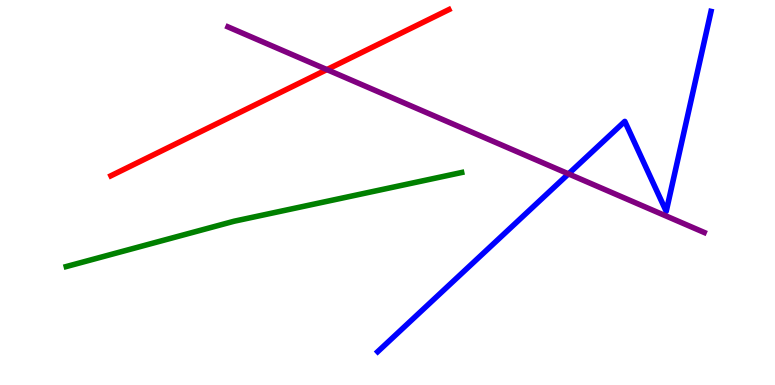[{'lines': ['blue', 'red'], 'intersections': []}, {'lines': ['green', 'red'], 'intersections': []}, {'lines': ['purple', 'red'], 'intersections': [{'x': 4.22, 'y': 8.19}]}, {'lines': ['blue', 'green'], 'intersections': []}, {'lines': ['blue', 'purple'], 'intersections': [{'x': 7.34, 'y': 5.48}]}, {'lines': ['green', 'purple'], 'intersections': []}]